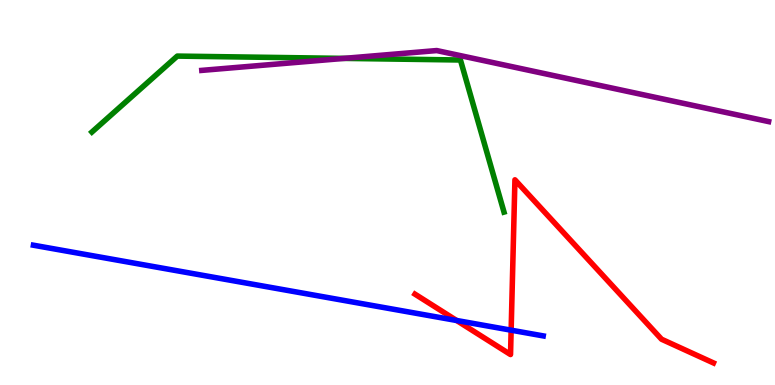[{'lines': ['blue', 'red'], 'intersections': [{'x': 5.89, 'y': 1.68}, {'x': 6.6, 'y': 1.42}]}, {'lines': ['green', 'red'], 'intersections': []}, {'lines': ['purple', 'red'], 'intersections': []}, {'lines': ['blue', 'green'], 'intersections': []}, {'lines': ['blue', 'purple'], 'intersections': []}, {'lines': ['green', 'purple'], 'intersections': [{'x': 4.44, 'y': 8.48}]}]